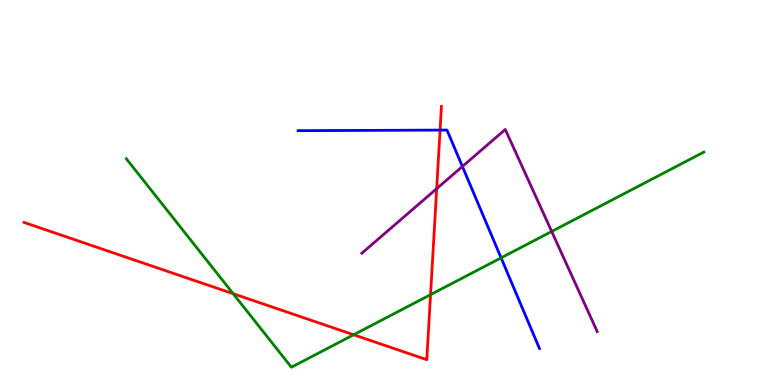[{'lines': ['blue', 'red'], 'intersections': [{'x': 5.68, 'y': 6.62}]}, {'lines': ['green', 'red'], 'intersections': [{'x': 3.01, 'y': 2.37}, {'x': 4.56, 'y': 1.3}, {'x': 5.56, 'y': 2.35}]}, {'lines': ['purple', 'red'], 'intersections': [{'x': 5.63, 'y': 5.1}]}, {'lines': ['blue', 'green'], 'intersections': [{'x': 6.47, 'y': 3.3}]}, {'lines': ['blue', 'purple'], 'intersections': [{'x': 5.97, 'y': 5.68}]}, {'lines': ['green', 'purple'], 'intersections': [{'x': 7.12, 'y': 3.99}]}]